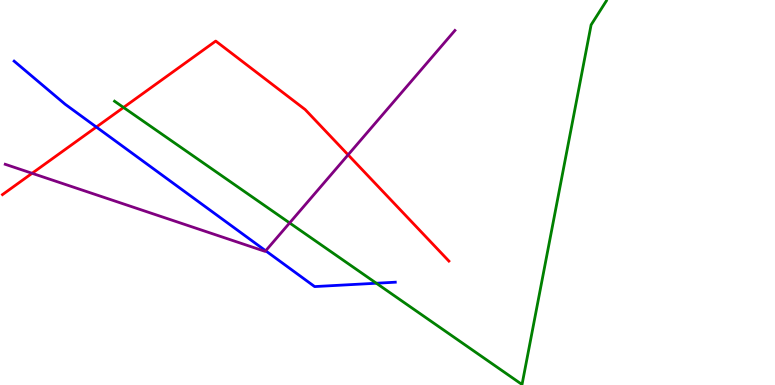[{'lines': ['blue', 'red'], 'intersections': [{'x': 1.24, 'y': 6.7}]}, {'lines': ['green', 'red'], 'intersections': [{'x': 1.59, 'y': 7.21}]}, {'lines': ['purple', 'red'], 'intersections': [{'x': 0.414, 'y': 5.5}, {'x': 4.49, 'y': 5.98}]}, {'lines': ['blue', 'green'], 'intersections': [{'x': 4.86, 'y': 2.64}]}, {'lines': ['blue', 'purple'], 'intersections': [{'x': 3.43, 'y': 3.49}]}, {'lines': ['green', 'purple'], 'intersections': [{'x': 3.74, 'y': 4.21}]}]